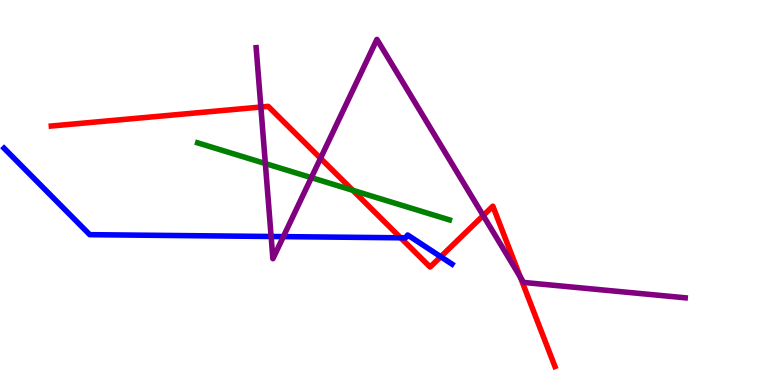[{'lines': ['blue', 'red'], 'intersections': [{'x': 5.17, 'y': 3.82}, {'x': 5.69, 'y': 3.33}]}, {'lines': ['green', 'red'], 'intersections': [{'x': 4.55, 'y': 5.06}]}, {'lines': ['purple', 'red'], 'intersections': [{'x': 3.37, 'y': 7.22}, {'x': 4.14, 'y': 5.89}, {'x': 6.24, 'y': 4.4}, {'x': 6.71, 'y': 2.81}]}, {'lines': ['blue', 'green'], 'intersections': []}, {'lines': ['blue', 'purple'], 'intersections': [{'x': 3.5, 'y': 3.86}, {'x': 3.66, 'y': 3.85}]}, {'lines': ['green', 'purple'], 'intersections': [{'x': 3.42, 'y': 5.75}, {'x': 4.02, 'y': 5.39}]}]